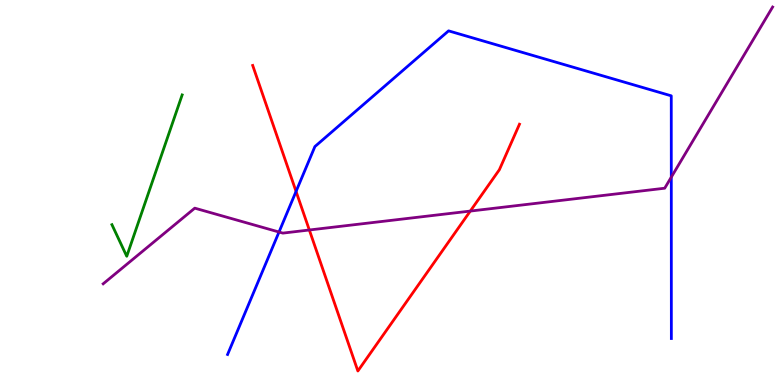[{'lines': ['blue', 'red'], 'intersections': [{'x': 3.82, 'y': 5.03}]}, {'lines': ['green', 'red'], 'intersections': []}, {'lines': ['purple', 'red'], 'intersections': [{'x': 3.99, 'y': 4.03}, {'x': 6.07, 'y': 4.52}]}, {'lines': ['blue', 'green'], 'intersections': []}, {'lines': ['blue', 'purple'], 'intersections': [{'x': 3.6, 'y': 3.97}, {'x': 8.66, 'y': 5.4}]}, {'lines': ['green', 'purple'], 'intersections': []}]